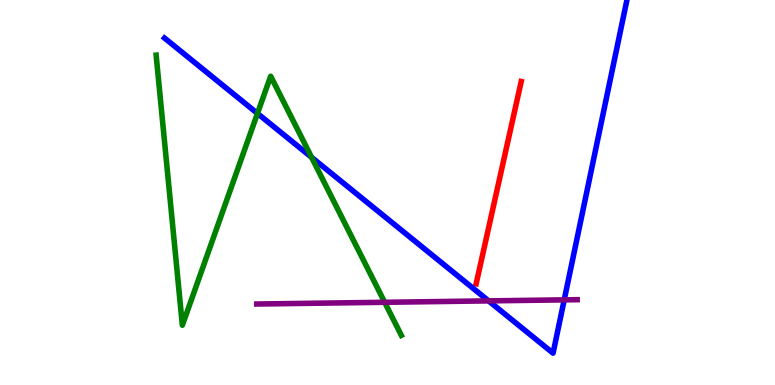[{'lines': ['blue', 'red'], 'intersections': []}, {'lines': ['green', 'red'], 'intersections': []}, {'lines': ['purple', 'red'], 'intersections': []}, {'lines': ['blue', 'green'], 'intersections': [{'x': 3.32, 'y': 7.05}, {'x': 4.02, 'y': 5.91}]}, {'lines': ['blue', 'purple'], 'intersections': [{'x': 6.3, 'y': 2.18}, {'x': 7.28, 'y': 2.21}]}, {'lines': ['green', 'purple'], 'intersections': [{'x': 4.96, 'y': 2.15}]}]